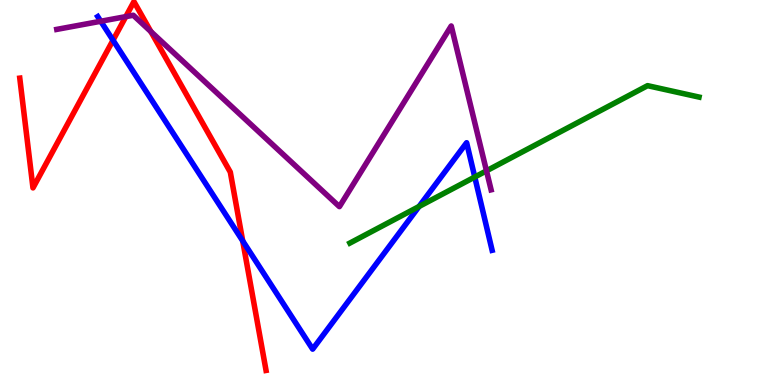[{'lines': ['blue', 'red'], 'intersections': [{'x': 1.46, 'y': 8.96}, {'x': 3.13, 'y': 3.74}]}, {'lines': ['green', 'red'], 'intersections': []}, {'lines': ['purple', 'red'], 'intersections': [{'x': 1.62, 'y': 9.57}, {'x': 1.95, 'y': 9.18}]}, {'lines': ['blue', 'green'], 'intersections': [{'x': 5.41, 'y': 4.64}, {'x': 6.13, 'y': 5.4}]}, {'lines': ['blue', 'purple'], 'intersections': [{'x': 1.3, 'y': 9.45}]}, {'lines': ['green', 'purple'], 'intersections': [{'x': 6.28, 'y': 5.56}]}]